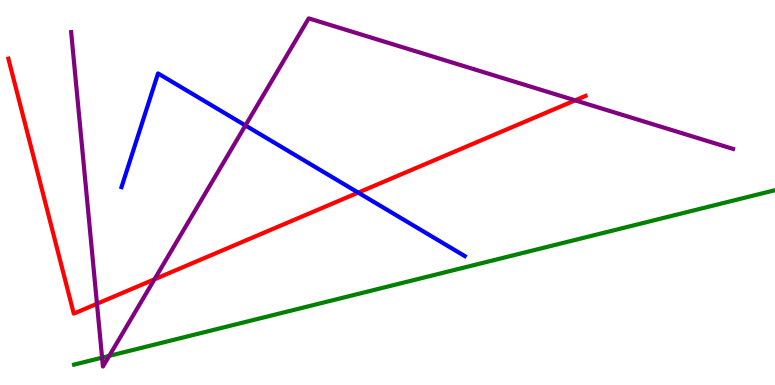[{'lines': ['blue', 'red'], 'intersections': [{'x': 4.62, 'y': 5.0}]}, {'lines': ['green', 'red'], 'intersections': []}, {'lines': ['purple', 'red'], 'intersections': [{'x': 1.25, 'y': 2.11}, {'x': 1.99, 'y': 2.75}, {'x': 7.42, 'y': 7.39}]}, {'lines': ['blue', 'green'], 'intersections': []}, {'lines': ['blue', 'purple'], 'intersections': [{'x': 3.17, 'y': 6.74}]}, {'lines': ['green', 'purple'], 'intersections': [{'x': 1.32, 'y': 0.71}, {'x': 1.41, 'y': 0.757}]}]